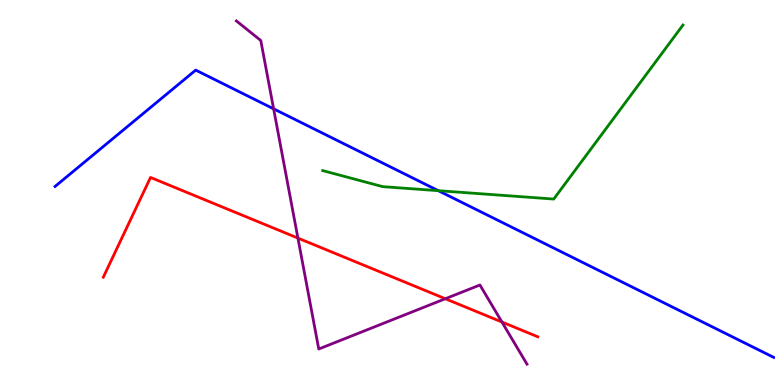[{'lines': ['blue', 'red'], 'intersections': []}, {'lines': ['green', 'red'], 'intersections': []}, {'lines': ['purple', 'red'], 'intersections': [{'x': 3.84, 'y': 3.82}, {'x': 5.75, 'y': 2.24}, {'x': 6.48, 'y': 1.64}]}, {'lines': ['blue', 'green'], 'intersections': [{'x': 5.66, 'y': 5.05}]}, {'lines': ['blue', 'purple'], 'intersections': [{'x': 3.53, 'y': 7.17}]}, {'lines': ['green', 'purple'], 'intersections': []}]